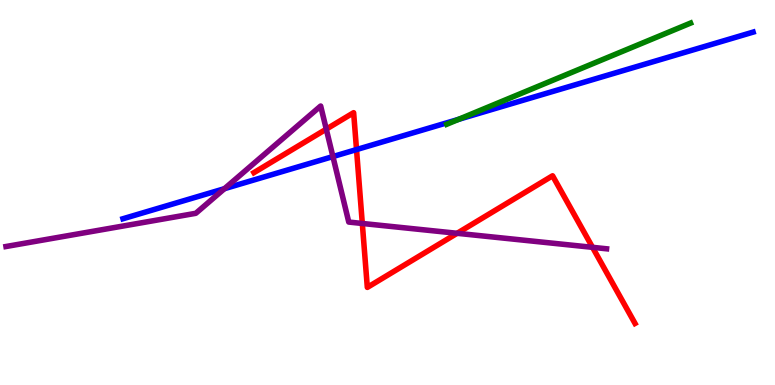[{'lines': ['blue', 'red'], 'intersections': [{'x': 4.6, 'y': 6.11}]}, {'lines': ['green', 'red'], 'intersections': []}, {'lines': ['purple', 'red'], 'intersections': [{'x': 4.21, 'y': 6.65}, {'x': 4.67, 'y': 4.2}, {'x': 5.9, 'y': 3.94}, {'x': 7.65, 'y': 3.58}]}, {'lines': ['blue', 'green'], 'intersections': [{'x': 5.92, 'y': 6.9}]}, {'lines': ['blue', 'purple'], 'intersections': [{'x': 2.9, 'y': 5.1}, {'x': 4.3, 'y': 5.93}]}, {'lines': ['green', 'purple'], 'intersections': []}]